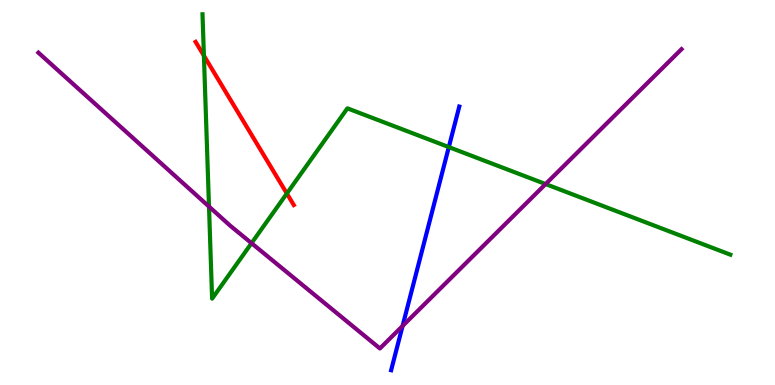[{'lines': ['blue', 'red'], 'intersections': []}, {'lines': ['green', 'red'], 'intersections': [{'x': 2.63, 'y': 8.55}, {'x': 3.7, 'y': 4.97}]}, {'lines': ['purple', 'red'], 'intersections': []}, {'lines': ['blue', 'green'], 'intersections': [{'x': 5.79, 'y': 6.18}]}, {'lines': ['blue', 'purple'], 'intersections': [{'x': 5.19, 'y': 1.53}]}, {'lines': ['green', 'purple'], 'intersections': [{'x': 2.7, 'y': 4.63}, {'x': 3.25, 'y': 3.68}, {'x': 7.04, 'y': 5.22}]}]